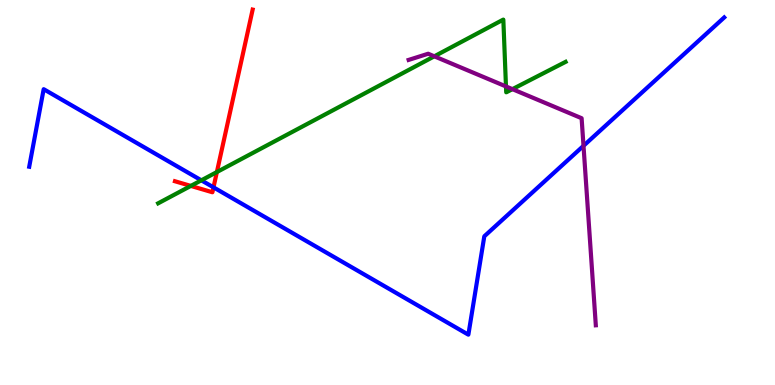[{'lines': ['blue', 'red'], 'intersections': [{'x': 2.75, 'y': 5.13}]}, {'lines': ['green', 'red'], 'intersections': [{'x': 2.46, 'y': 5.17}, {'x': 2.8, 'y': 5.53}]}, {'lines': ['purple', 'red'], 'intersections': []}, {'lines': ['blue', 'green'], 'intersections': [{'x': 2.6, 'y': 5.32}]}, {'lines': ['blue', 'purple'], 'intersections': [{'x': 7.53, 'y': 6.21}]}, {'lines': ['green', 'purple'], 'intersections': [{'x': 5.6, 'y': 8.54}, {'x': 6.53, 'y': 7.75}, {'x': 6.61, 'y': 7.68}]}]